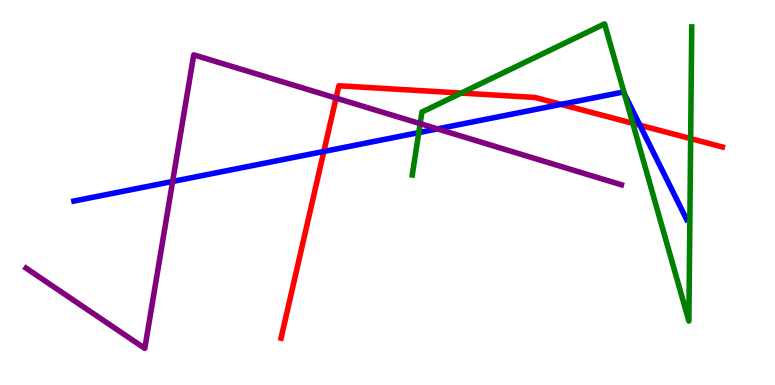[{'lines': ['blue', 'red'], 'intersections': [{'x': 4.18, 'y': 6.07}, {'x': 7.24, 'y': 7.29}, {'x': 8.26, 'y': 6.75}]}, {'lines': ['green', 'red'], 'intersections': [{'x': 5.95, 'y': 7.58}, {'x': 8.16, 'y': 6.8}, {'x': 8.91, 'y': 6.4}]}, {'lines': ['purple', 'red'], 'intersections': [{'x': 4.34, 'y': 7.45}]}, {'lines': ['blue', 'green'], 'intersections': [{'x': 5.4, 'y': 6.56}, {'x': 8.06, 'y': 7.55}]}, {'lines': ['blue', 'purple'], 'intersections': [{'x': 2.23, 'y': 5.29}, {'x': 5.64, 'y': 6.65}]}, {'lines': ['green', 'purple'], 'intersections': [{'x': 5.42, 'y': 6.79}]}]